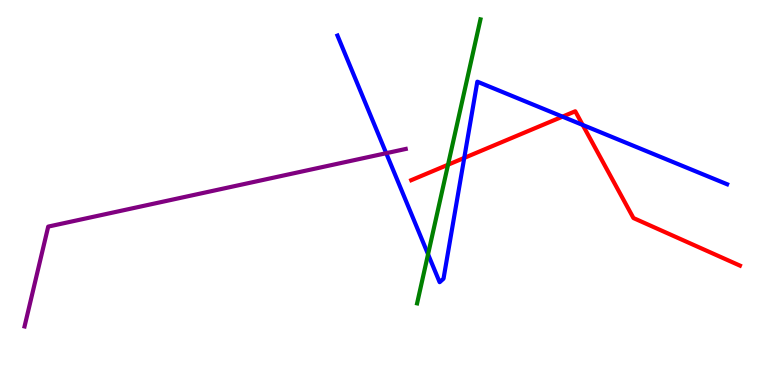[{'lines': ['blue', 'red'], 'intersections': [{'x': 5.99, 'y': 5.9}, {'x': 7.26, 'y': 6.97}, {'x': 7.52, 'y': 6.75}]}, {'lines': ['green', 'red'], 'intersections': [{'x': 5.78, 'y': 5.72}]}, {'lines': ['purple', 'red'], 'intersections': []}, {'lines': ['blue', 'green'], 'intersections': [{'x': 5.52, 'y': 3.4}]}, {'lines': ['blue', 'purple'], 'intersections': [{'x': 4.98, 'y': 6.02}]}, {'lines': ['green', 'purple'], 'intersections': []}]